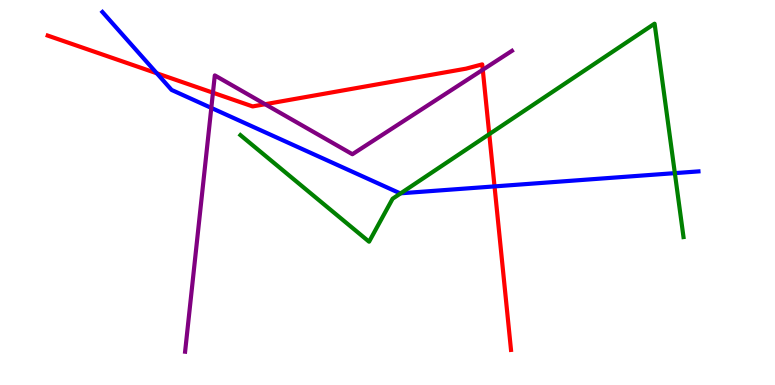[{'lines': ['blue', 'red'], 'intersections': [{'x': 2.02, 'y': 8.1}, {'x': 6.38, 'y': 5.16}]}, {'lines': ['green', 'red'], 'intersections': [{'x': 6.31, 'y': 6.52}]}, {'lines': ['purple', 'red'], 'intersections': [{'x': 2.75, 'y': 7.59}, {'x': 3.42, 'y': 7.29}, {'x': 6.23, 'y': 8.19}]}, {'lines': ['blue', 'green'], 'intersections': [{'x': 5.17, 'y': 4.98}, {'x': 8.71, 'y': 5.5}]}, {'lines': ['blue', 'purple'], 'intersections': [{'x': 2.73, 'y': 7.2}]}, {'lines': ['green', 'purple'], 'intersections': []}]